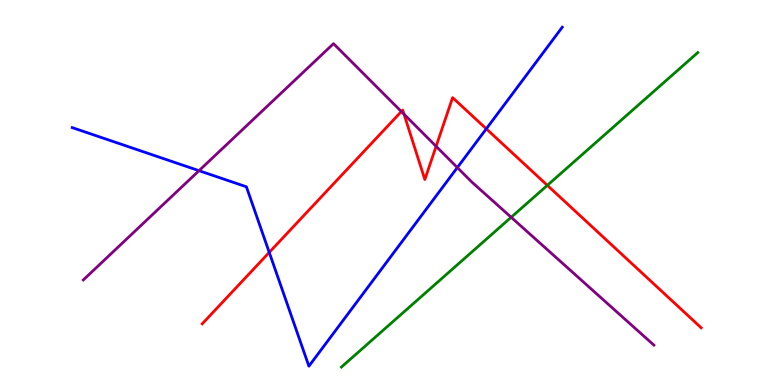[{'lines': ['blue', 'red'], 'intersections': [{'x': 3.47, 'y': 3.44}, {'x': 6.27, 'y': 6.65}]}, {'lines': ['green', 'red'], 'intersections': [{'x': 7.06, 'y': 5.19}]}, {'lines': ['purple', 'red'], 'intersections': [{'x': 5.18, 'y': 7.1}, {'x': 5.21, 'y': 7.03}, {'x': 5.63, 'y': 6.2}]}, {'lines': ['blue', 'green'], 'intersections': []}, {'lines': ['blue', 'purple'], 'intersections': [{'x': 2.57, 'y': 5.57}, {'x': 5.9, 'y': 5.65}]}, {'lines': ['green', 'purple'], 'intersections': [{'x': 6.6, 'y': 4.36}]}]